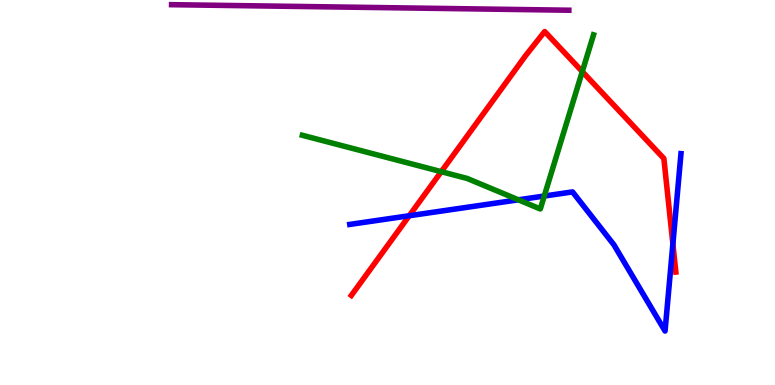[{'lines': ['blue', 'red'], 'intersections': [{'x': 5.28, 'y': 4.4}, {'x': 8.68, 'y': 3.66}]}, {'lines': ['green', 'red'], 'intersections': [{'x': 5.69, 'y': 5.54}, {'x': 7.51, 'y': 8.14}]}, {'lines': ['purple', 'red'], 'intersections': []}, {'lines': ['blue', 'green'], 'intersections': [{'x': 6.69, 'y': 4.81}, {'x': 7.02, 'y': 4.91}]}, {'lines': ['blue', 'purple'], 'intersections': []}, {'lines': ['green', 'purple'], 'intersections': []}]